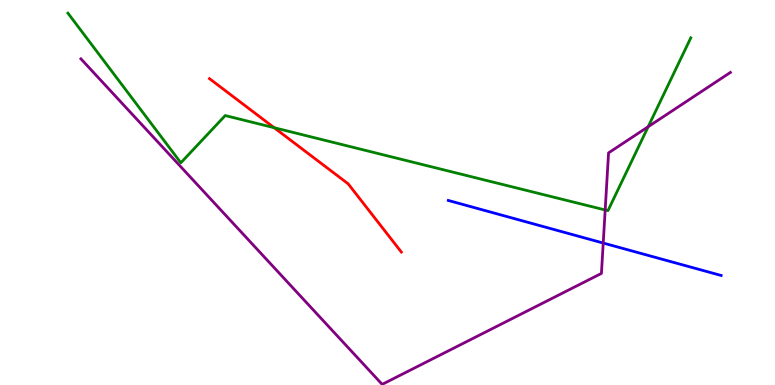[{'lines': ['blue', 'red'], 'intersections': []}, {'lines': ['green', 'red'], 'intersections': [{'x': 3.54, 'y': 6.68}]}, {'lines': ['purple', 'red'], 'intersections': []}, {'lines': ['blue', 'green'], 'intersections': []}, {'lines': ['blue', 'purple'], 'intersections': [{'x': 7.78, 'y': 3.69}]}, {'lines': ['green', 'purple'], 'intersections': [{'x': 7.81, 'y': 4.55}, {'x': 8.36, 'y': 6.71}]}]